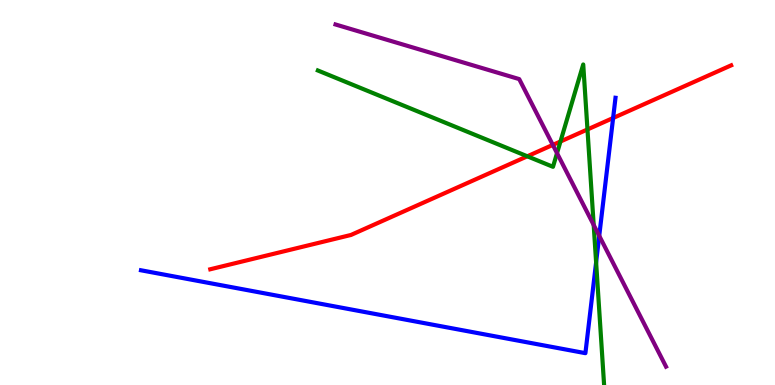[{'lines': ['blue', 'red'], 'intersections': [{'x': 7.91, 'y': 6.93}]}, {'lines': ['green', 'red'], 'intersections': [{'x': 6.8, 'y': 5.94}, {'x': 7.23, 'y': 6.32}, {'x': 7.58, 'y': 6.64}]}, {'lines': ['purple', 'red'], 'intersections': [{'x': 7.13, 'y': 6.24}]}, {'lines': ['blue', 'green'], 'intersections': [{'x': 7.69, 'y': 3.19}]}, {'lines': ['blue', 'purple'], 'intersections': [{'x': 7.73, 'y': 3.87}]}, {'lines': ['green', 'purple'], 'intersections': [{'x': 7.19, 'y': 6.02}, {'x': 7.66, 'y': 4.16}]}]